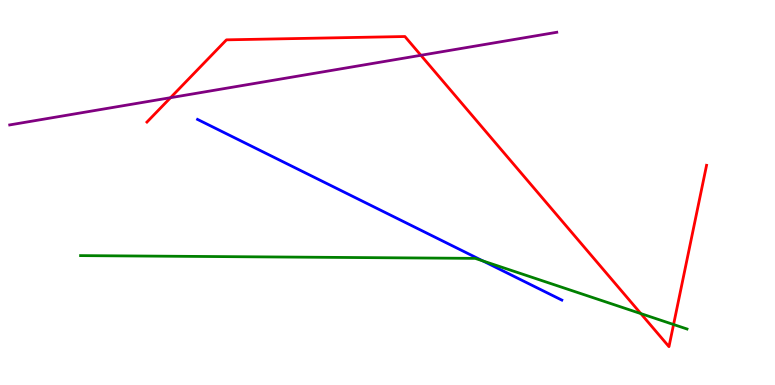[{'lines': ['blue', 'red'], 'intersections': []}, {'lines': ['green', 'red'], 'intersections': [{'x': 8.27, 'y': 1.85}, {'x': 8.69, 'y': 1.57}]}, {'lines': ['purple', 'red'], 'intersections': [{'x': 2.2, 'y': 7.46}, {'x': 5.43, 'y': 8.56}]}, {'lines': ['blue', 'green'], 'intersections': [{'x': 6.23, 'y': 3.22}]}, {'lines': ['blue', 'purple'], 'intersections': []}, {'lines': ['green', 'purple'], 'intersections': []}]